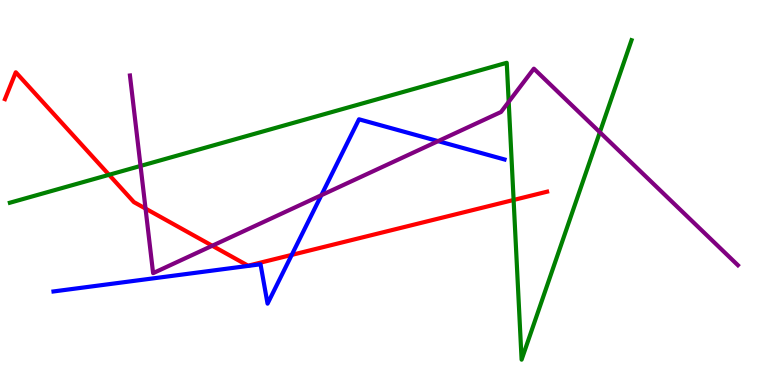[{'lines': ['blue', 'red'], 'intersections': [{'x': 3.76, 'y': 3.38}]}, {'lines': ['green', 'red'], 'intersections': [{'x': 1.41, 'y': 5.46}, {'x': 6.63, 'y': 4.81}]}, {'lines': ['purple', 'red'], 'intersections': [{'x': 1.88, 'y': 4.58}, {'x': 2.74, 'y': 3.62}]}, {'lines': ['blue', 'green'], 'intersections': []}, {'lines': ['blue', 'purple'], 'intersections': [{'x': 4.15, 'y': 4.93}, {'x': 5.65, 'y': 6.33}]}, {'lines': ['green', 'purple'], 'intersections': [{'x': 1.81, 'y': 5.69}, {'x': 6.56, 'y': 7.35}, {'x': 7.74, 'y': 6.57}]}]